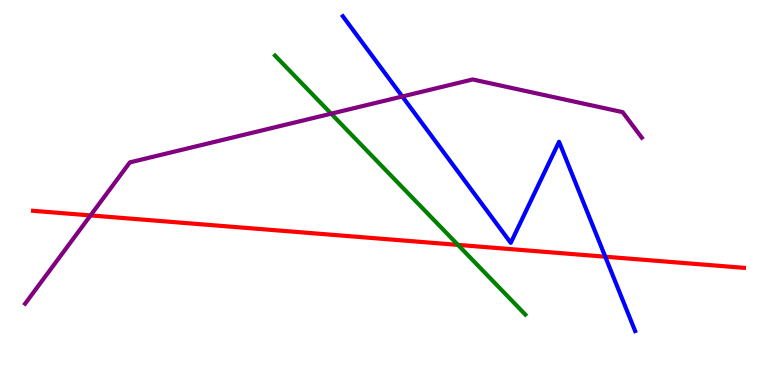[{'lines': ['blue', 'red'], 'intersections': [{'x': 7.81, 'y': 3.33}]}, {'lines': ['green', 'red'], 'intersections': [{'x': 5.91, 'y': 3.64}]}, {'lines': ['purple', 'red'], 'intersections': [{'x': 1.17, 'y': 4.4}]}, {'lines': ['blue', 'green'], 'intersections': []}, {'lines': ['blue', 'purple'], 'intersections': [{'x': 5.19, 'y': 7.49}]}, {'lines': ['green', 'purple'], 'intersections': [{'x': 4.27, 'y': 7.05}]}]